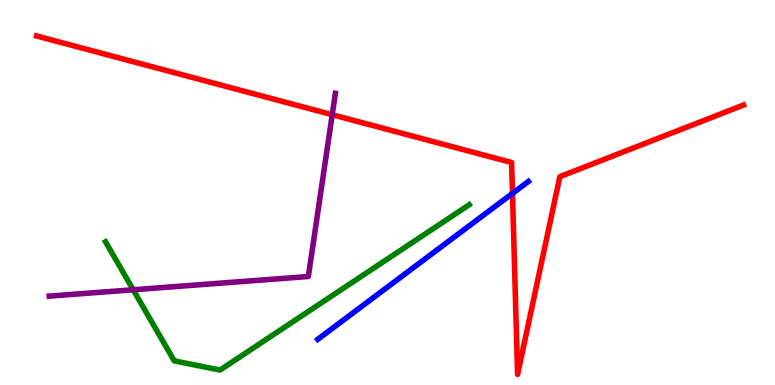[{'lines': ['blue', 'red'], 'intersections': [{'x': 6.61, 'y': 4.98}]}, {'lines': ['green', 'red'], 'intersections': []}, {'lines': ['purple', 'red'], 'intersections': [{'x': 4.29, 'y': 7.02}]}, {'lines': ['blue', 'green'], 'intersections': []}, {'lines': ['blue', 'purple'], 'intersections': []}, {'lines': ['green', 'purple'], 'intersections': [{'x': 1.72, 'y': 2.47}]}]